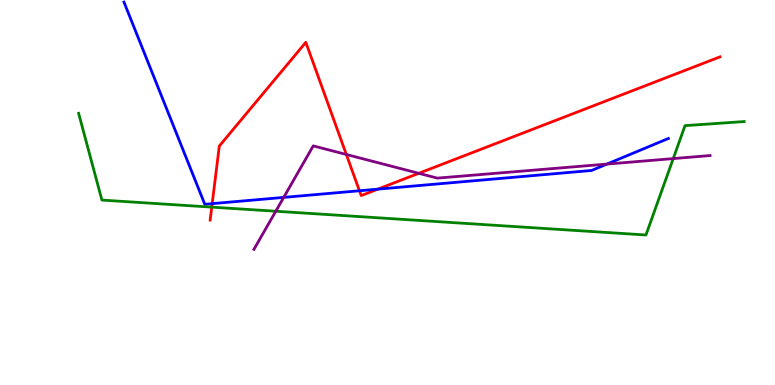[{'lines': ['blue', 'red'], 'intersections': [{'x': 2.74, 'y': 4.71}, {'x': 4.64, 'y': 5.04}, {'x': 4.87, 'y': 5.09}]}, {'lines': ['green', 'red'], 'intersections': [{'x': 2.73, 'y': 4.62}]}, {'lines': ['purple', 'red'], 'intersections': [{'x': 4.47, 'y': 5.99}, {'x': 5.4, 'y': 5.5}]}, {'lines': ['blue', 'green'], 'intersections': []}, {'lines': ['blue', 'purple'], 'intersections': [{'x': 3.66, 'y': 4.87}, {'x': 7.83, 'y': 5.74}]}, {'lines': ['green', 'purple'], 'intersections': [{'x': 3.56, 'y': 4.51}, {'x': 8.69, 'y': 5.88}]}]